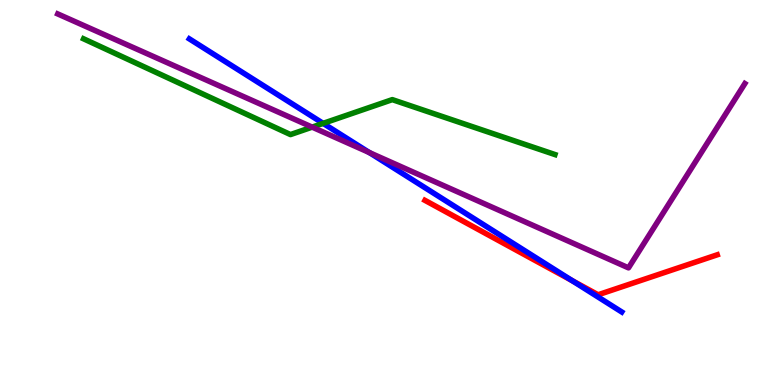[{'lines': ['blue', 'red'], 'intersections': [{'x': 7.38, 'y': 2.71}]}, {'lines': ['green', 'red'], 'intersections': []}, {'lines': ['purple', 'red'], 'intersections': []}, {'lines': ['blue', 'green'], 'intersections': [{'x': 4.17, 'y': 6.8}]}, {'lines': ['blue', 'purple'], 'intersections': [{'x': 4.77, 'y': 6.04}]}, {'lines': ['green', 'purple'], 'intersections': [{'x': 4.03, 'y': 6.7}]}]